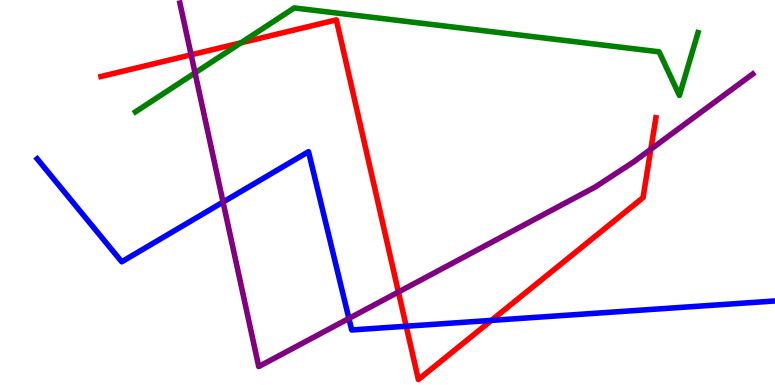[{'lines': ['blue', 'red'], 'intersections': [{'x': 5.24, 'y': 1.53}, {'x': 6.34, 'y': 1.68}]}, {'lines': ['green', 'red'], 'intersections': [{'x': 3.11, 'y': 8.89}]}, {'lines': ['purple', 'red'], 'intersections': [{'x': 2.47, 'y': 8.58}, {'x': 5.14, 'y': 2.42}, {'x': 8.4, 'y': 6.12}]}, {'lines': ['blue', 'green'], 'intersections': []}, {'lines': ['blue', 'purple'], 'intersections': [{'x': 2.88, 'y': 4.75}, {'x': 4.5, 'y': 1.73}]}, {'lines': ['green', 'purple'], 'intersections': [{'x': 2.52, 'y': 8.11}]}]